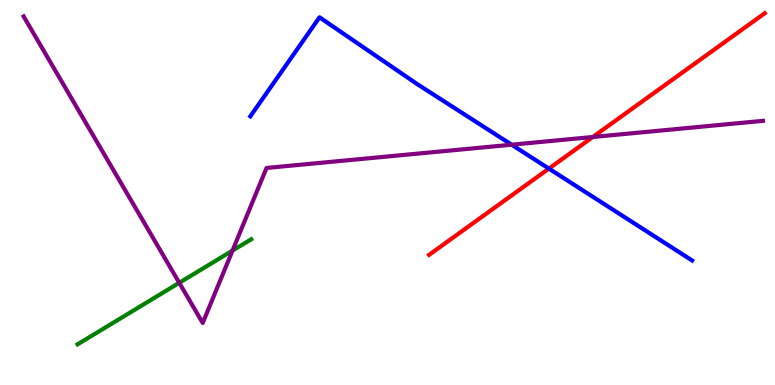[{'lines': ['blue', 'red'], 'intersections': [{'x': 7.08, 'y': 5.62}]}, {'lines': ['green', 'red'], 'intersections': []}, {'lines': ['purple', 'red'], 'intersections': [{'x': 7.65, 'y': 6.44}]}, {'lines': ['blue', 'green'], 'intersections': []}, {'lines': ['blue', 'purple'], 'intersections': [{'x': 6.6, 'y': 6.24}]}, {'lines': ['green', 'purple'], 'intersections': [{'x': 2.31, 'y': 2.65}, {'x': 3.0, 'y': 3.49}]}]